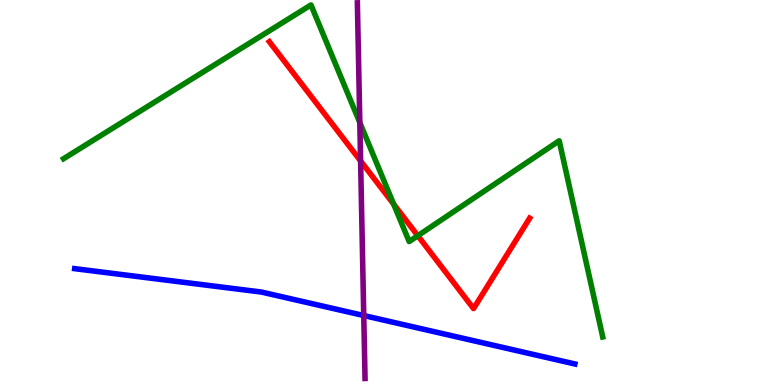[{'lines': ['blue', 'red'], 'intersections': []}, {'lines': ['green', 'red'], 'intersections': [{'x': 5.08, 'y': 4.7}, {'x': 5.39, 'y': 3.88}]}, {'lines': ['purple', 'red'], 'intersections': [{'x': 4.65, 'y': 5.82}]}, {'lines': ['blue', 'green'], 'intersections': []}, {'lines': ['blue', 'purple'], 'intersections': [{'x': 4.69, 'y': 1.8}]}, {'lines': ['green', 'purple'], 'intersections': [{'x': 4.64, 'y': 6.82}]}]